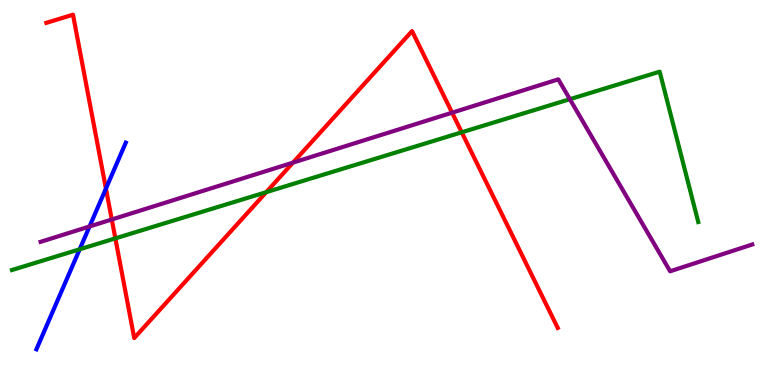[{'lines': ['blue', 'red'], 'intersections': [{'x': 1.37, 'y': 5.1}]}, {'lines': ['green', 'red'], 'intersections': [{'x': 1.49, 'y': 3.81}, {'x': 3.44, 'y': 5.01}, {'x': 5.96, 'y': 6.56}]}, {'lines': ['purple', 'red'], 'intersections': [{'x': 1.44, 'y': 4.3}, {'x': 3.78, 'y': 5.78}, {'x': 5.83, 'y': 7.07}]}, {'lines': ['blue', 'green'], 'intersections': [{'x': 1.03, 'y': 3.52}]}, {'lines': ['blue', 'purple'], 'intersections': [{'x': 1.16, 'y': 4.12}]}, {'lines': ['green', 'purple'], 'intersections': [{'x': 7.35, 'y': 7.42}]}]